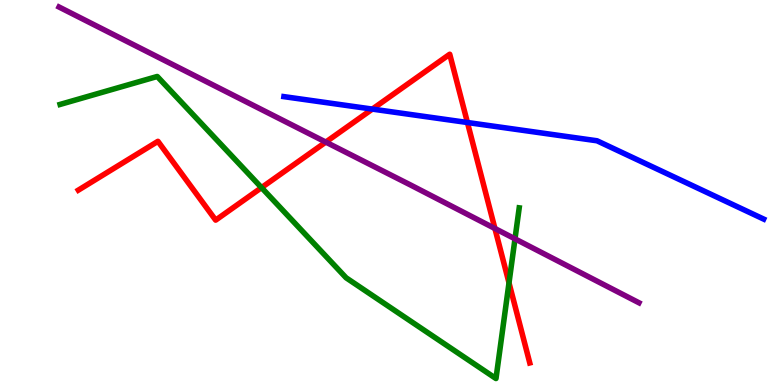[{'lines': ['blue', 'red'], 'intersections': [{'x': 4.8, 'y': 7.17}, {'x': 6.03, 'y': 6.82}]}, {'lines': ['green', 'red'], 'intersections': [{'x': 3.37, 'y': 5.13}, {'x': 6.57, 'y': 2.65}]}, {'lines': ['purple', 'red'], 'intersections': [{'x': 4.2, 'y': 6.31}, {'x': 6.39, 'y': 4.07}]}, {'lines': ['blue', 'green'], 'intersections': []}, {'lines': ['blue', 'purple'], 'intersections': []}, {'lines': ['green', 'purple'], 'intersections': [{'x': 6.65, 'y': 3.8}]}]